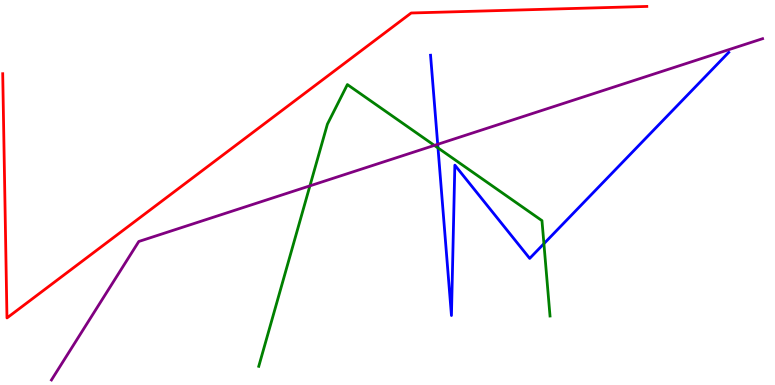[{'lines': ['blue', 'red'], 'intersections': []}, {'lines': ['green', 'red'], 'intersections': []}, {'lines': ['purple', 'red'], 'intersections': []}, {'lines': ['blue', 'green'], 'intersections': [{'x': 5.65, 'y': 6.16}, {'x': 7.02, 'y': 3.67}]}, {'lines': ['blue', 'purple'], 'intersections': [{'x': 5.65, 'y': 6.25}]}, {'lines': ['green', 'purple'], 'intersections': [{'x': 4.0, 'y': 5.17}, {'x': 5.6, 'y': 6.22}]}]